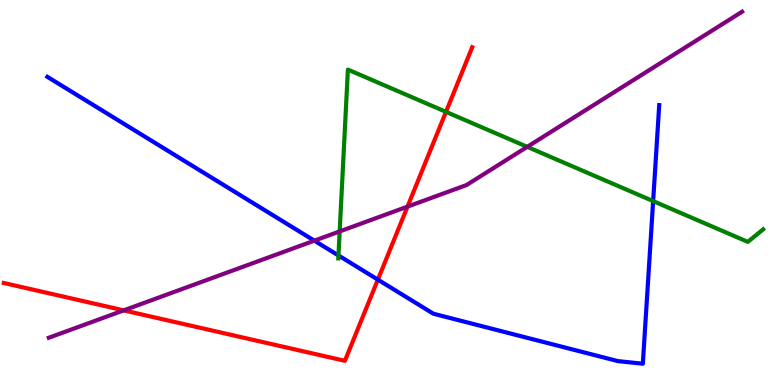[{'lines': ['blue', 'red'], 'intersections': [{'x': 4.88, 'y': 2.74}]}, {'lines': ['green', 'red'], 'intersections': [{'x': 5.75, 'y': 7.09}]}, {'lines': ['purple', 'red'], 'intersections': [{'x': 1.6, 'y': 1.94}, {'x': 5.26, 'y': 4.63}]}, {'lines': ['blue', 'green'], 'intersections': [{'x': 4.37, 'y': 3.36}, {'x': 8.43, 'y': 4.78}]}, {'lines': ['blue', 'purple'], 'intersections': [{'x': 4.06, 'y': 3.75}]}, {'lines': ['green', 'purple'], 'intersections': [{'x': 4.38, 'y': 3.99}, {'x': 6.8, 'y': 6.19}]}]